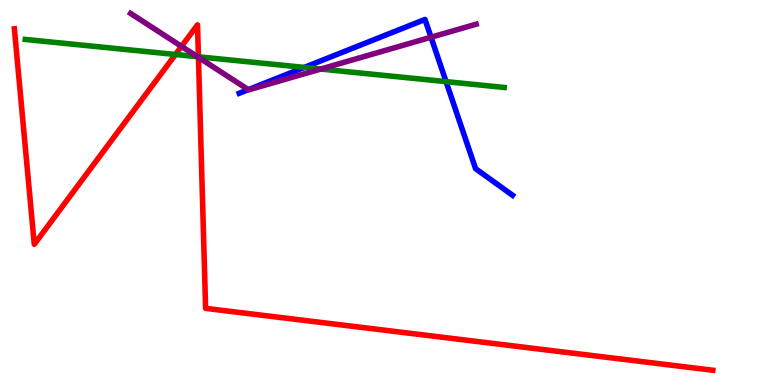[{'lines': ['blue', 'red'], 'intersections': []}, {'lines': ['green', 'red'], 'intersections': [{'x': 2.26, 'y': 8.58}, {'x': 2.56, 'y': 8.52}]}, {'lines': ['purple', 'red'], 'intersections': [{'x': 2.34, 'y': 8.8}, {'x': 2.56, 'y': 8.51}]}, {'lines': ['blue', 'green'], 'intersections': [{'x': 3.93, 'y': 8.25}, {'x': 5.76, 'y': 7.88}]}, {'lines': ['blue', 'purple'], 'intersections': [{'x': 3.2, 'y': 7.67}, {'x': 5.56, 'y': 9.03}]}, {'lines': ['green', 'purple'], 'intersections': [{'x': 2.55, 'y': 8.53}, {'x': 4.14, 'y': 8.21}]}]